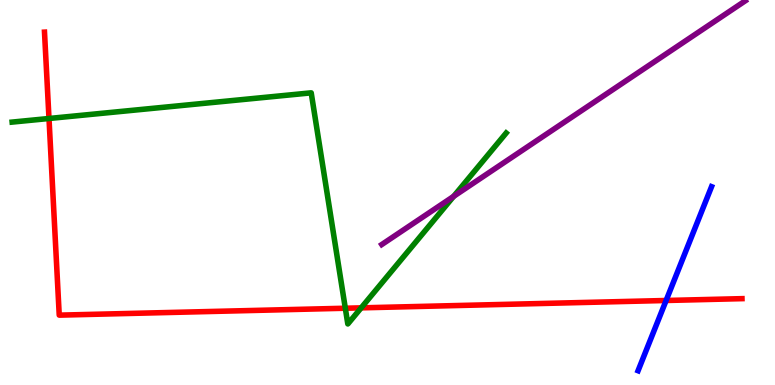[{'lines': ['blue', 'red'], 'intersections': [{'x': 8.6, 'y': 2.2}]}, {'lines': ['green', 'red'], 'intersections': [{'x': 0.632, 'y': 6.92}, {'x': 4.46, 'y': 1.99}, {'x': 4.66, 'y': 2.0}]}, {'lines': ['purple', 'red'], 'intersections': []}, {'lines': ['blue', 'green'], 'intersections': []}, {'lines': ['blue', 'purple'], 'intersections': []}, {'lines': ['green', 'purple'], 'intersections': [{'x': 5.85, 'y': 4.9}]}]